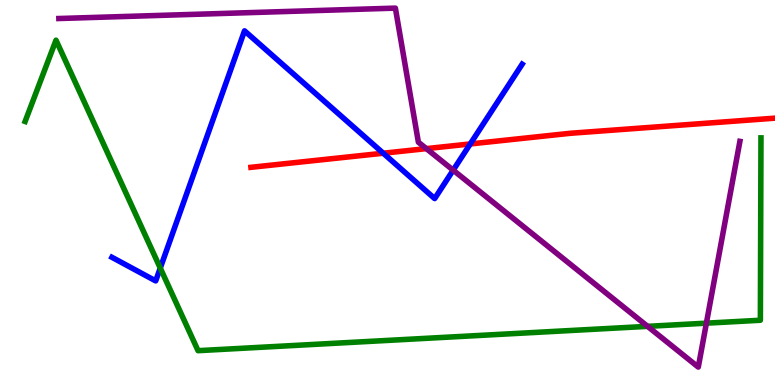[{'lines': ['blue', 'red'], 'intersections': [{'x': 4.95, 'y': 6.02}, {'x': 6.07, 'y': 6.26}]}, {'lines': ['green', 'red'], 'intersections': []}, {'lines': ['purple', 'red'], 'intersections': [{'x': 5.5, 'y': 6.14}]}, {'lines': ['blue', 'green'], 'intersections': [{'x': 2.07, 'y': 3.04}]}, {'lines': ['blue', 'purple'], 'intersections': [{'x': 5.85, 'y': 5.58}]}, {'lines': ['green', 'purple'], 'intersections': [{'x': 8.36, 'y': 1.52}, {'x': 9.11, 'y': 1.61}]}]